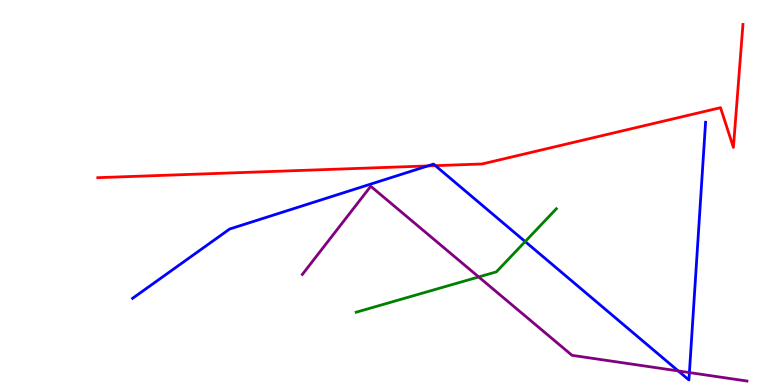[{'lines': ['blue', 'red'], 'intersections': [{'x': 5.52, 'y': 5.69}, {'x': 5.62, 'y': 5.7}]}, {'lines': ['green', 'red'], 'intersections': []}, {'lines': ['purple', 'red'], 'intersections': []}, {'lines': ['blue', 'green'], 'intersections': [{'x': 6.78, 'y': 3.73}]}, {'lines': ['blue', 'purple'], 'intersections': [{'x': 8.75, 'y': 0.365}, {'x': 8.9, 'y': 0.323}]}, {'lines': ['green', 'purple'], 'intersections': [{'x': 6.18, 'y': 2.81}]}]